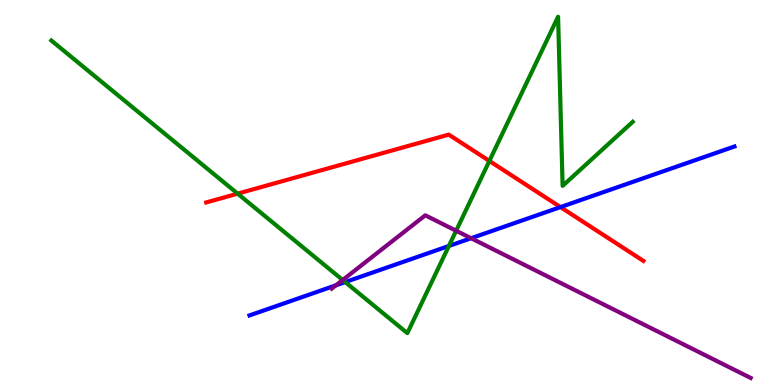[{'lines': ['blue', 'red'], 'intersections': [{'x': 7.23, 'y': 4.62}]}, {'lines': ['green', 'red'], 'intersections': [{'x': 3.07, 'y': 4.97}, {'x': 6.31, 'y': 5.82}]}, {'lines': ['purple', 'red'], 'intersections': []}, {'lines': ['blue', 'green'], 'intersections': [{'x': 4.45, 'y': 2.67}, {'x': 5.79, 'y': 3.61}]}, {'lines': ['blue', 'purple'], 'intersections': [{'x': 4.33, 'y': 2.59}, {'x': 6.08, 'y': 3.81}]}, {'lines': ['green', 'purple'], 'intersections': [{'x': 4.42, 'y': 2.73}, {'x': 5.89, 'y': 4.01}]}]